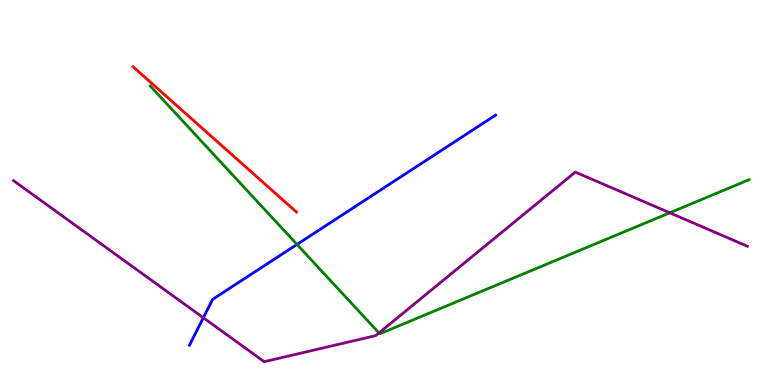[{'lines': ['blue', 'red'], 'intersections': []}, {'lines': ['green', 'red'], 'intersections': []}, {'lines': ['purple', 'red'], 'intersections': []}, {'lines': ['blue', 'green'], 'intersections': [{'x': 3.83, 'y': 3.65}]}, {'lines': ['blue', 'purple'], 'intersections': [{'x': 2.62, 'y': 1.75}]}, {'lines': ['green', 'purple'], 'intersections': [{'x': 4.89, 'y': 1.35}, {'x': 8.64, 'y': 4.47}]}]